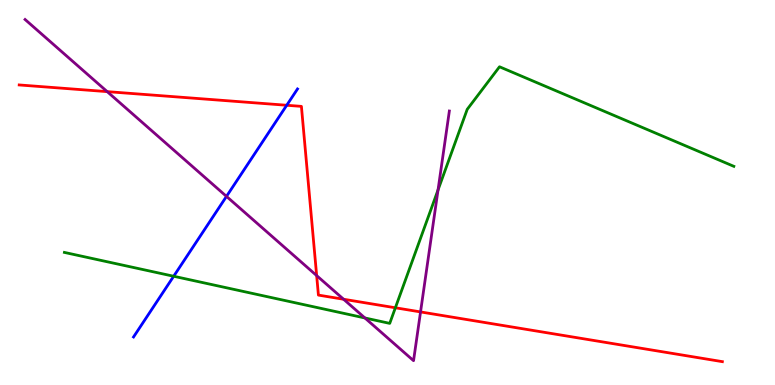[{'lines': ['blue', 'red'], 'intersections': [{'x': 3.7, 'y': 7.27}]}, {'lines': ['green', 'red'], 'intersections': [{'x': 5.1, 'y': 2.01}]}, {'lines': ['purple', 'red'], 'intersections': [{'x': 1.38, 'y': 7.62}, {'x': 4.09, 'y': 2.84}, {'x': 4.43, 'y': 2.23}, {'x': 5.43, 'y': 1.9}]}, {'lines': ['blue', 'green'], 'intersections': [{'x': 2.24, 'y': 2.82}]}, {'lines': ['blue', 'purple'], 'intersections': [{'x': 2.92, 'y': 4.9}]}, {'lines': ['green', 'purple'], 'intersections': [{'x': 4.71, 'y': 1.74}, {'x': 5.65, 'y': 5.07}]}]